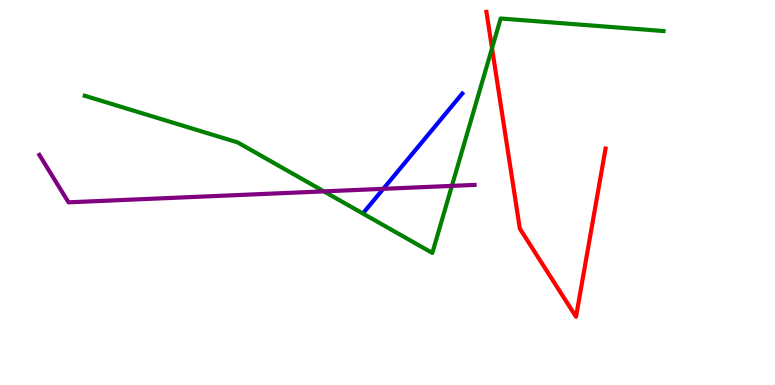[{'lines': ['blue', 'red'], 'intersections': []}, {'lines': ['green', 'red'], 'intersections': [{'x': 6.35, 'y': 8.75}]}, {'lines': ['purple', 'red'], 'intersections': []}, {'lines': ['blue', 'green'], 'intersections': []}, {'lines': ['blue', 'purple'], 'intersections': [{'x': 4.95, 'y': 5.1}]}, {'lines': ['green', 'purple'], 'intersections': [{'x': 4.18, 'y': 5.03}, {'x': 5.83, 'y': 5.17}]}]